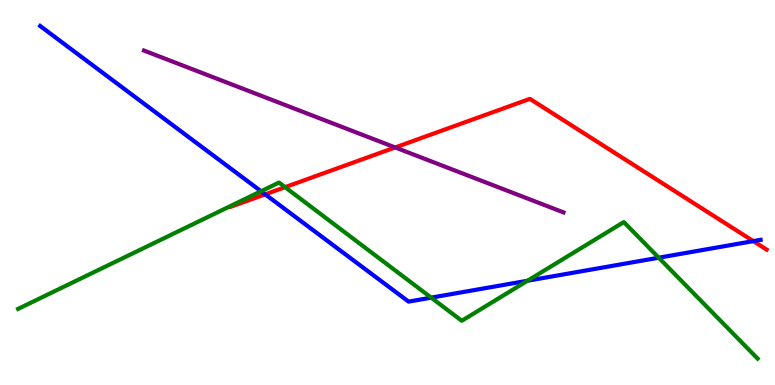[{'lines': ['blue', 'red'], 'intersections': [{'x': 3.42, 'y': 4.95}, {'x': 9.72, 'y': 3.74}]}, {'lines': ['green', 'red'], 'intersections': [{'x': 3.68, 'y': 5.14}]}, {'lines': ['purple', 'red'], 'intersections': [{'x': 5.1, 'y': 6.17}]}, {'lines': ['blue', 'green'], 'intersections': [{'x': 3.37, 'y': 5.03}, {'x': 5.56, 'y': 2.27}, {'x': 6.81, 'y': 2.71}, {'x': 8.5, 'y': 3.31}]}, {'lines': ['blue', 'purple'], 'intersections': []}, {'lines': ['green', 'purple'], 'intersections': []}]